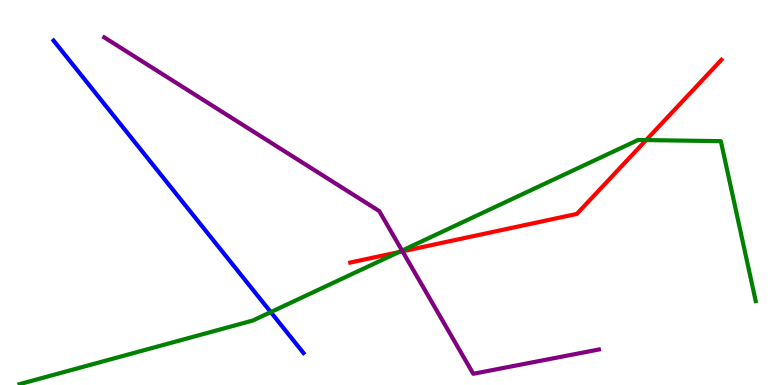[{'lines': ['blue', 'red'], 'intersections': []}, {'lines': ['green', 'red'], 'intersections': [{'x': 5.14, 'y': 3.45}, {'x': 8.34, 'y': 6.36}]}, {'lines': ['purple', 'red'], 'intersections': [{'x': 5.19, 'y': 3.47}]}, {'lines': ['blue', 'green'], 'intersections': [{'x': 3.49, 'y': 1.89}]}, {'lines': ['blue', 'purple'], 'intersections': []}, {'lines': ['green', 'purple'], 'intersections': [{'x': 5.19, 'y': 3.49}]}]